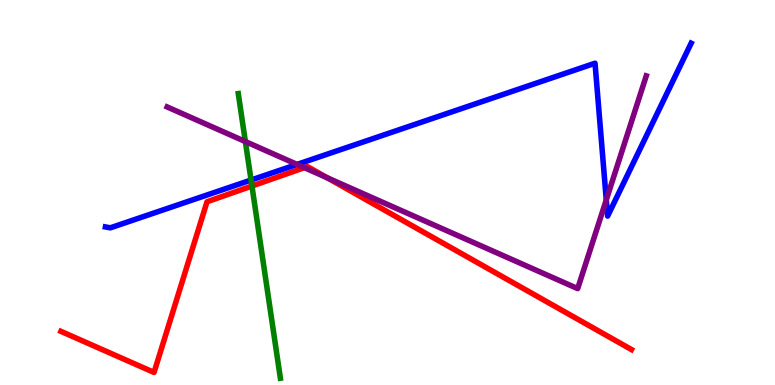[{'lines': ['blue', 'red'], 'intersections': []}, {'lines': ['green', 'red'], 'intersections': [{'x': 3.25, 'y': 5.17}]}, {'lines': ['purple', 'red'], 'intersections': [{'x': 3.93, 'y': 5.65}, {'x': 4.22, 'y': 5.38}]}, {'lines': ['blue', 'green'], 'intersections': [{'x': 3.24, 'y': 5.32}]}, {'lines': ['blue', 'purple'], 'intersections': [{'x': 3.83, 'y': 5.73}, {'x': 7.82, 'y': 4.81}]}, {'lines': ['green', 'purple'], 'intersections': [{'x': 3.17, 'y': 6.32}]}]